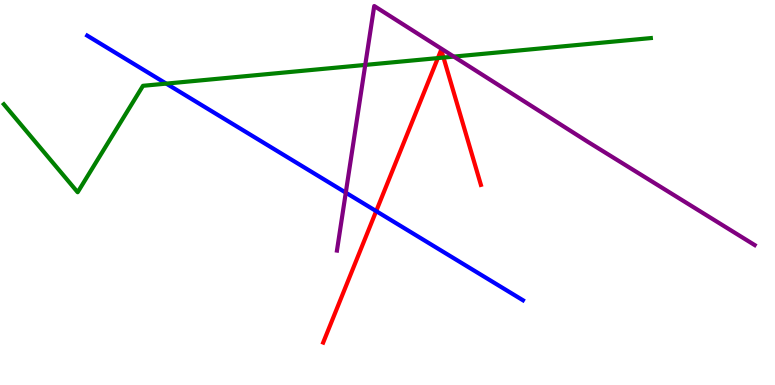[{'lines': ['blue', 'red'], 'intersections': [{'x': 4.85, 'y': 4.52}]}, {'lines': ['green', 'red'], 'intersections': [{'x': 5.65, 'y': 8.49}, {'x': 5.72, 'y': 8.5}]}, {'lines': ['purple', 'red'], 'intersections': []}, {'lines': ['blue', 'green'], 'intersections': [{'x': 2.15, 'y': 7.83}]}, {'lines': ['blue', 'purple'], 'intersections': [{'x': 4.46, 'y': 5.0}]}, {'lines': ['green', 'purple'], 'intersections': [{'x': 4.71, 'y': 8.31}, {'x': 5.86, 'y': 8.53}]}]